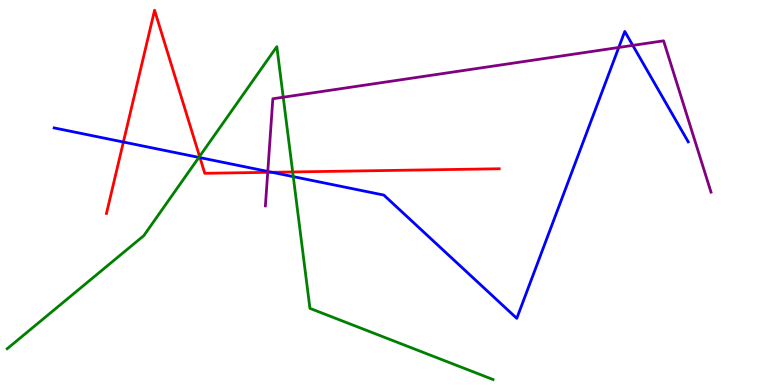[{'lines': ['blue', 'red'], 'intersections': [{'x': 1.59, 'y': 6.31}, {'x': 2.58, 'y': 5.91}, {'x': 3.51, 'y': 5.53}]}, {'lines': ['green', 'red'], 'intersections': [{'x': 2.58, 'y': 5.94}, {'x': 3.78, 'y': 5.53}]}, {'lines': ['purple', 'red'], 'intersections': [{'x': 3.45, 'y': 5.52}]}, {'lines': ['blue', 'green'], 'intersections': [{'x': 2.57, 'y': 5.91}, {'x': 3.78, 'y': 5.41}]}, {'lines': ['blue', 'purple'], 'intersections': [{'x': 3.46, 'y': 5.55}, {'x': 7.98, 'y': 8.77}, {'x': 8.16, 'y': 8.82}]}, {'lines': ['green', 'purple'], 'intersections': [{'x': 3.65, 'y': 7.47}]}]